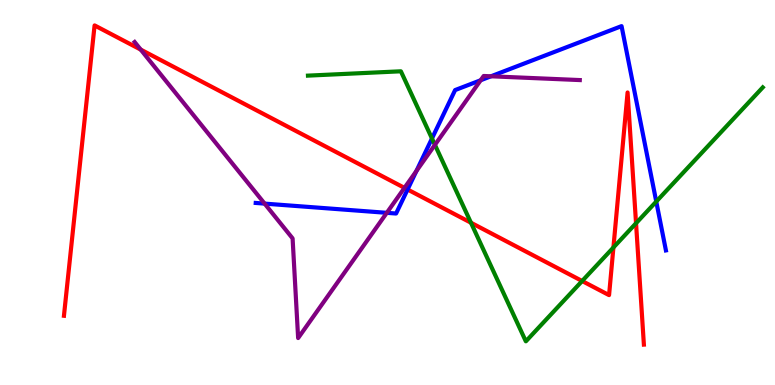[{'lines': ['blue', 'red'], 'intersections': [{'x': 5.26, 'y': 5.08}]}, {'lines': ['green', 'red'], 'intersections': [{'x': 6.08, 'y': 4.21}, {'x': 7.51, 'y': 2.7}, {'x': 7.92, 'y': 3.57}, {'x': 8.21, 'y': 4.2}]}, {'lines': ['purple', 'red'], 'intersections': [{'x': 1.82, 'y': 8.71}, {'x': 5.22, 'y': 5.12}]}, {'lines': ['blue', 'green'], 'intersections': [{'x': 5.57, 'y': 6.4}, {'x': 8.47, 'y': 4.76}]}, {'lines': ['blue', 'purple'], 'intersections': [{'x': 3.41, 'y': 4.71}, {'x': 4.99, 'y': 4.47}, {'x': 5.37, 'y': 5.56}, {'x': 6.2, 'y': 7.92}, {'x': 6.34, 'y': 8.02}]}, {'lines': ['green', 'purple'], 'intersections': [{'x': 5.61, 'y': 6.24}]}]